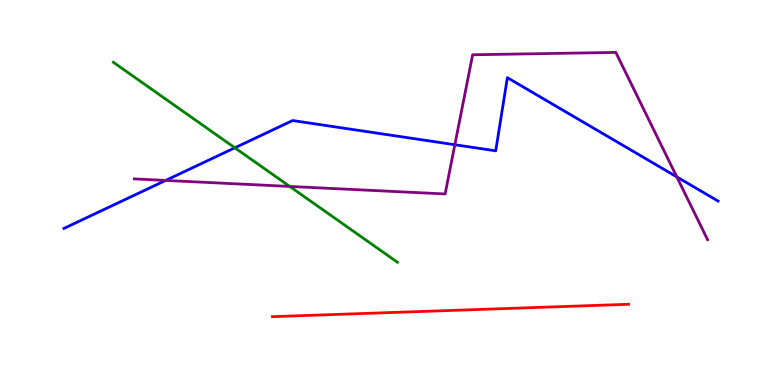[{'lines': ['blue', 'red'], 'intersections': []}, {'lines': ['green', 'red'], 'intersections': []}, {'lines': ['purple', 'red'], 'intersections': []}, {'lines': ['blue', 'green'], 'intersections': [{'x': 3.03, 'y': 6.16}]}, {'lines': ['blue', 'purple'], 'intersections': [{'x': 2.14, 'y': 5.31}, {'x': 5.87, 'y': 6.24}, {'x': 8.73, 'y': 5.41}]}, {'lines': ['green', 'purple'], 'intersections': [{'x': 3.74, 'y': 5.16}]}]